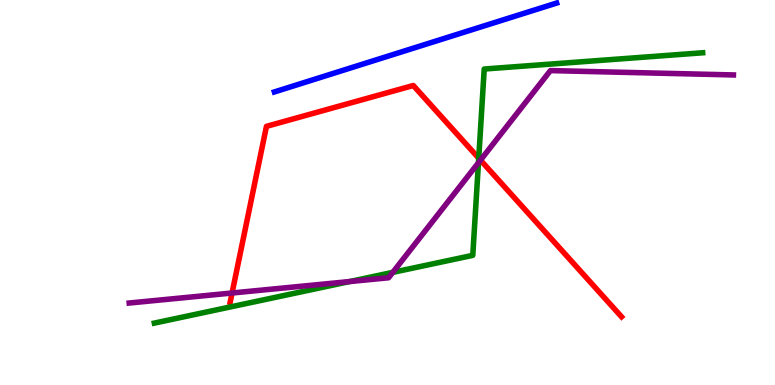[{'lines': ['blue', 'red'], 'intersections': []}, {'lines': ['green', 'red'], 'intersections': [{'x': 6.18, 'y': 5.89}]}, {'lines': ['purple', 'red'], 'intersections': [{'x': 2.99, 'y': 2.39}, {'x': 6.2, 'y': 5.84}]}, {'lines': ['blue', 'green'], 'intersections': []}, {'lines': ['blue', 'purple'], 'intersections': []}, {'lines': ['green', 'purple'], 'intersections': [{'x': 4.51, 'y': 2.69}, {'x': 5.07, 'y': 2.93}, {'x': 6.17, 'y': 5.77}]}]